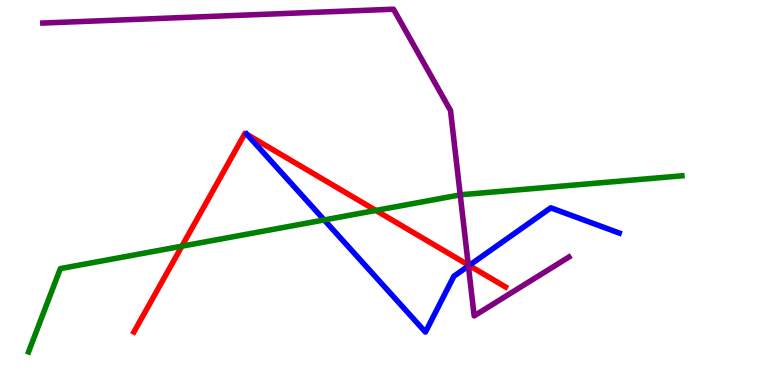[{'lines': ['blue', 'red'], 'intersections': [{'x': 3.19, 'y': 6.51}, {'x': 6.05, 'y': 3.1}]}, {'lines': ['green', 'red'], 'intersections': [{'x': 2.35, 'y': 3.61}, {'x': 4.85, 'y': 4.53}]}, {'lines': ['purple', 'red'], 'intersections': [{'x': 6.04, 'y': 3.12}]}, {'lines': ['blue', 'green'], 'intersections': [{'x': 4.18, 'y': 4.29}]}, {'lines': ['blue', 'purple'], 'intersections': [{'x': 6.04, 'y': 3.09}]}, {'lines': ['green', 'purple'], 'intersections': [{'x': 5.94, 'y': 4.94}]}]